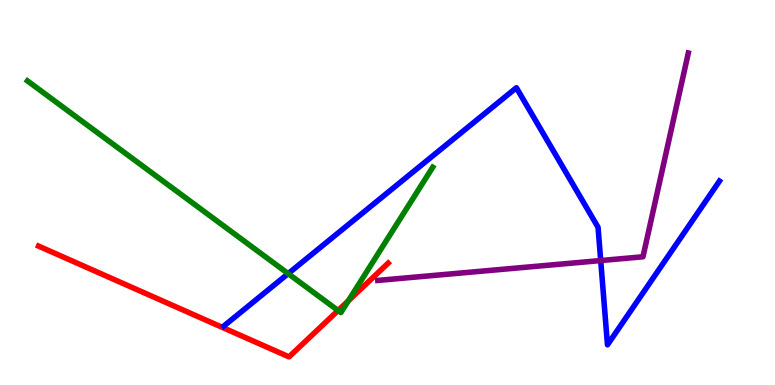[{'lines': ['blue', 'red'], 'intersections': []}, {'lines': ['green', 'red'], 'intersections': [{'x': 4.36, 'y': 1.93}, {'x': 4.49, 'y': 2.19}]}, {'lines': ['purple', 'red'], 'intersections': []}, {'lines': ['blue', 'green'], 'intersections': [{'x': 3.72, 'y': 2.89}]}, {'lines': ['blue', 'purple'], 'intersections': [{'x': 7.75, 'y': 3.23}]}, {'lines': ['green', 'purple'], 'intersections': []}]